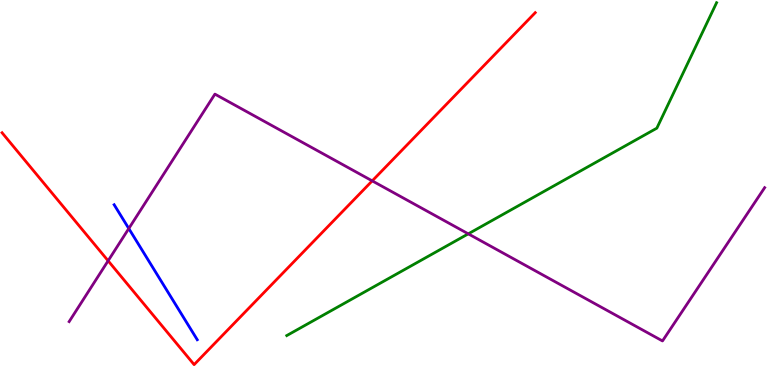[{'lines': ['blue', 'red'], 'intersections': []}, {'lines': ['green', 'red'], 'intersections': []}, {'lines': ['purple', 'red'], 'intersections': [{'x': 1.4, 'y': 3.23}, {'x': 4.8, 'y': 5.3}]}, {'lines': ['blue', 'green'], 'intersections': []}, {'lines': ['blue', 'purple'], 'intersections': [{'x': 1.66, 'y': 4.06}]}, {'lines': ['green', 'purple'], 'intersections': [{'x': 6.04, 'y': 3.93}]}]